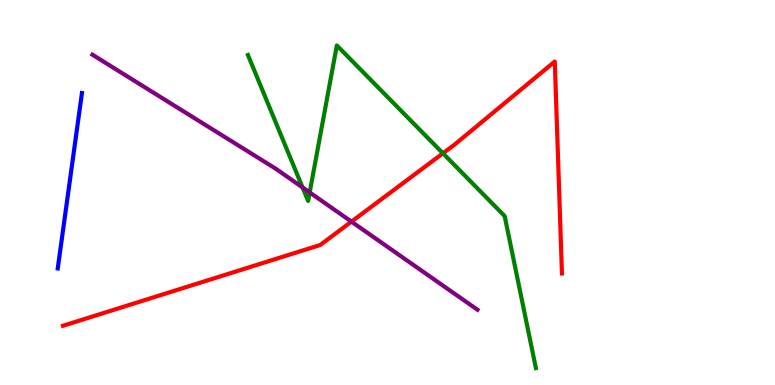[{'lines': ['blue', 'red'], 'intersections': []}, {'lines': ['green', 'red'], 'intersections': [{'x': 5.72, 'y': 6.02}]}, {'lines': ['purple', 'red'], 'intersections': [{'x': 4.54, 'y': 4.24}]}, {'lines': ['blue', 'green'], 'intersections': []}, {'lines': ['blue', 'purple'], 'intersections': []}, {'lines': ['green', 'purple'], 'intersections': [{'x': 3.9, 'y': 5.13}, {'x': 4.0, 'y': 5.0}]}]